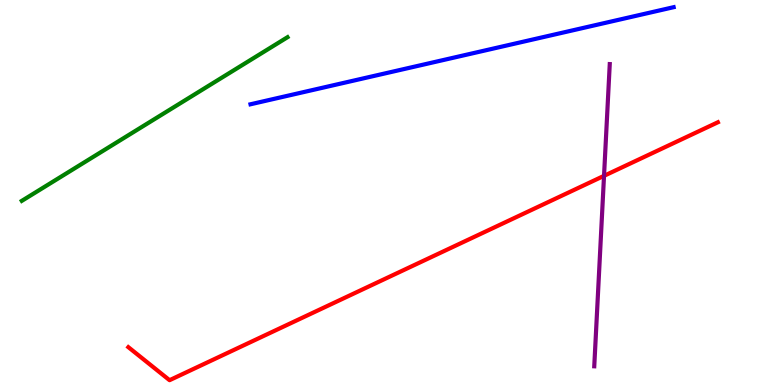[{'lines': ['blue', 'red'], 'intersections': []}, {'lines': ['green', 'red'], 'intersections': []}, {'lines': ['purple', 'red'], 'intersections': [{'x': 7.79, 'y': 5.43}]}, {'lines': ['blue', 'green'], 'intersections': []}, {'lines': ['blue', 'purple'], 'intersections': []}, {'lines': ['green', 'purple'], 'intersections': []}]